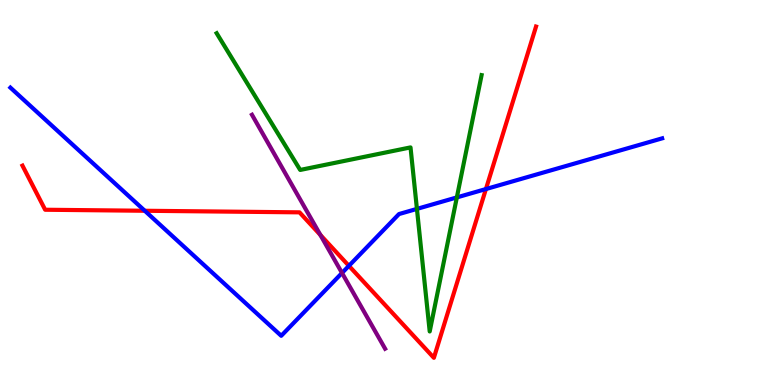[{'lines': ['blue', 'red'], 'intersections': [{'x': 1.87, 'y': 4.53}, {'x': 4.5, 'y': 3.1}, {'x': 6.27, 'y': 5.09}]}, {'lines': ['green', 'red'], 'intersections': []}, {'lines': ['purple', 'red'], 'intersections': [{'x': 4.13, 'y': 3.9}]}, {'lines': ['blue', 'green'], 'intersections': [{'x': 5.38, 'y': 4.57}, {'x': 5.89, 'y': 4.87}]}, {'lines': ['blue', 'purple'], 'intersections': [{'x': 4.41, 'y': 2.91}]}, {'lines': ['green', 'purple'], 'intersections': []}]